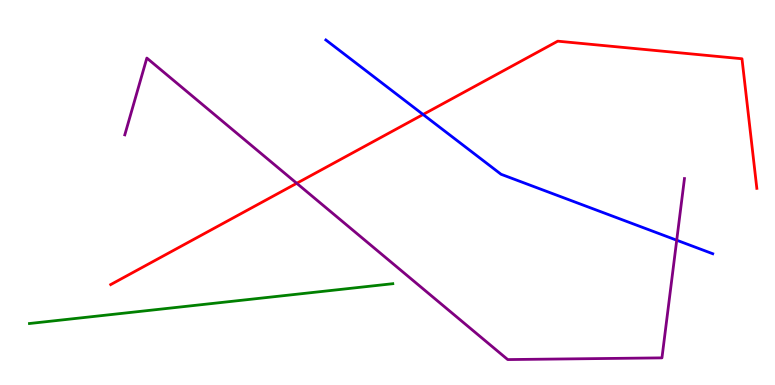[{'lines': ['blue', 'red'], 'intersections': [{'x': 5.46, 'y': 7.03}]}, {'lines': ['green', 'red'], 'intersections': []}, {'lines': ['purple', 'red'], 'intersections': [{'x': 3.83, 'y': 5.24}]}, {'lines': ['blue', 'green'], 'intersections': []}, {'lines': ['blue', 'purple'], 'intersections': [{'x': 8.73, 'y': 3.76}]}, {'lines': ['green', 'purple'], 'intersections': []}]